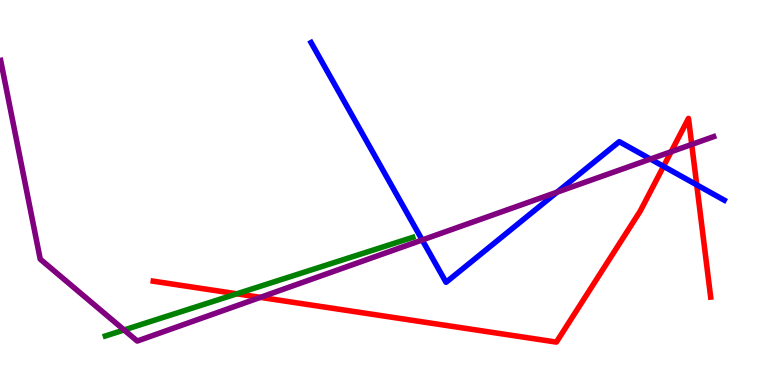[{'lines': ['blue', 'red'], 'intersections': [{'x': 8.56, 'y': 5.68}, {'x': 8.99, 'y': 5.2}]}, {'lines': ['green', 'red'], 'intersections': [{'x': 3.06, 'y': 2.37}]}, {'lines': ['purple', 'red'], 'intersections': [{'x': 3.36, 'y': 2.28}, {'x': 8.66, 'y': 6.06}, {'x': 8.93, 'y': 6.25}]}, {'lines': ['blue', 'green'], 'intersections': []}, {'lines': ['blue', 'purple'], 'intersections': [{'x': 5.45, 'y': 3.77}, {'x': 7.19, 'y': 5.01}, {'x': 8.39, 'y': 5.87}]}, {'lines': ['green', 'purple'], 'intersections': [{'x': 1.6, 'y': 1.43}]}]